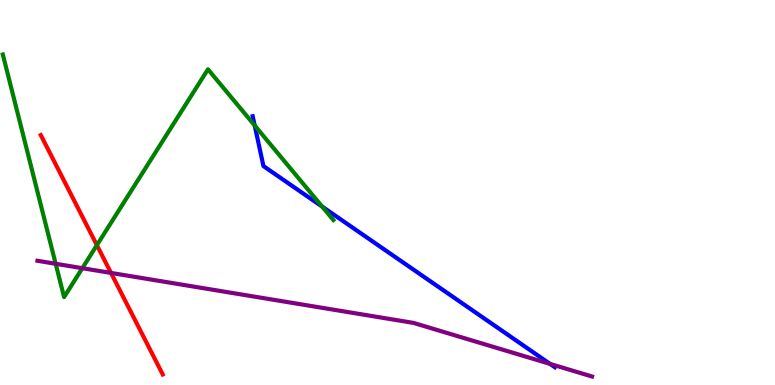[{'lines': ['blue', 'red'], 'intersections': []}, {'lines': ['green', 'red'], 'intersections': [{'x': 1.25, 'y': 3.63}]}, {'lines': ['purple', 'red'], 'intersections': [{'x': 1.43, 'y': 2.91}]}, {'lines': ['blue', 'green'], 'intersections': [{'x': 3.29, 'y': 6.74}, {'x': 4.16, 'y': 4.63}]}, {'lines': ['blue', 'purple'], 'intersections': [{'x': 7.1, 'y': 0.548}]}, {'lines': ['green', 'purple'], 'intersections': [{'x': 0.718, 'y': 3.15}, {'x': 1.06, 'y': 3.03}]}]